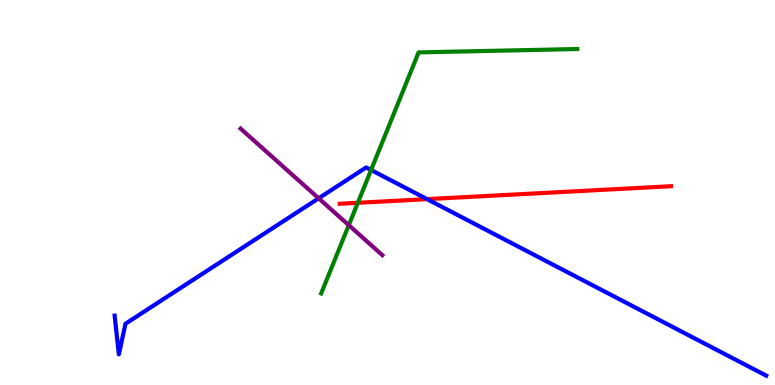[{'lines': ['blue', 'red'], 'intersections': [{'x': 5.51, 'y': 4.83}]}, {'lines': ['green', 'red'], 'intersections': [{'x': 4.62, 'y': 4.73}]}, {'lines': ['purple', 'red'], 'intersections': []}, {'lines': ['blue', 'green'], 'intersections': [{'x': 4.79, 'y': 5.58}]}, {'lines': ['blue', 'purple'], 'intersections': [{'x': 4.11, 'y': 4.85}]}, {'lines': ['green', 'purple'], 'intersections': [{'x': 4.5, 'y': 4.15}]}]